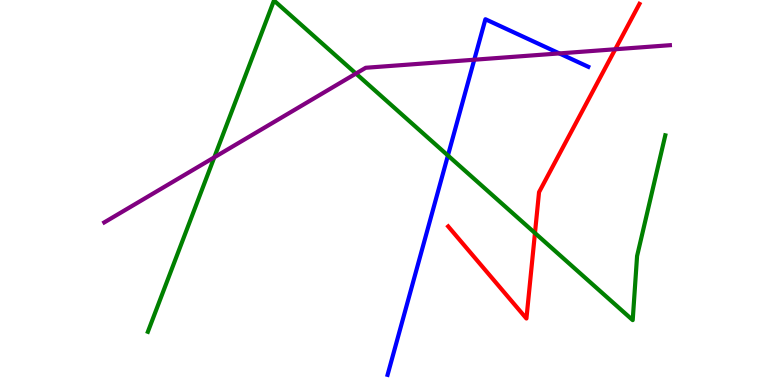[{'lines': ['blue', 'red'], 'intersections': []}, {'lines': ['green', 'red'], 'intersections': [{'x': 6.9, 'y': 3.95}]}, {'lines': ['purple', 'red'], 'intersections': [{'x': 7.94, 'y': 8.72}]}, {'lines': ['blue', 'green'], 'intersections': [{'x': 5.78, 'y': 5.96}]}, {'lines': ['blue', 'purple'], 'intersections': [{'x': 6.12, 'y': 8.45}, {'x': 7.22, 'y': 8.61}]}, {'lines': ['green', 'purple'], 'intersections': [{'x': 2.77, 'y': 5.91}, {'x': 4.59, 'y': 8.09}]}]